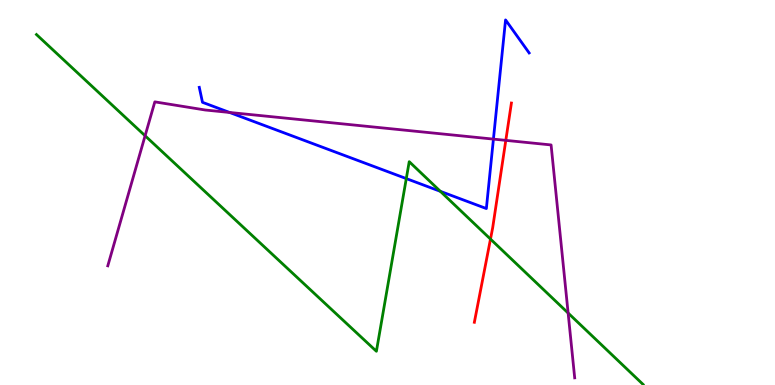[{'lines': ['blue', 'red'], 'intersections': []}, {'lines': ['green', 'red'], 'intersections': [{'x': 6.33, 'y': 3.79}]}, {'lines': ['purple', 'red'], 'intersections': [{'x': 6.53, 'y': 6.35}]}, {'lines': ['blue', 'green'], 'intersections': [{'x': 5.24, 'y': 5.36}, {'x': 5.68, 'y': 5.03}]}, {'lines': ['blue', 'purple'], 'intersections': [{'x': 2.96, 'y': 7.08}, {'x': 6.37, 'y': 6.39}]}, {'lines': ['green', 'purple'], 'intersections': [{'x': 1.87, 'y': 6.47}, {'x': 7.33, 'y': 1.87}]}]